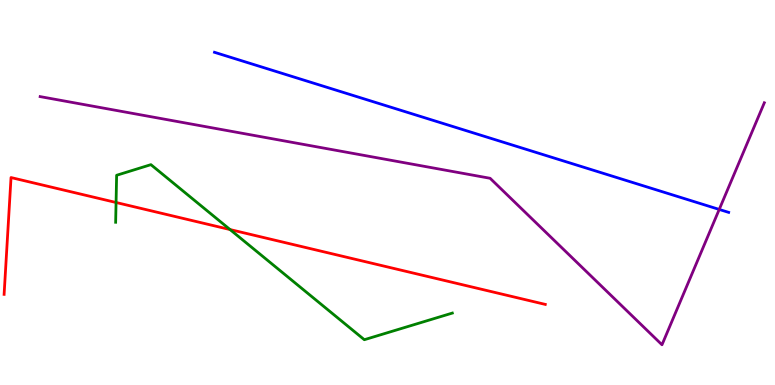[{'lines': ['blue', 'red'], 'intersections': []}, {'lines': ['green', 'red'], 'intersections': [{'x': 1.5, 'y': 4.74}, {'x': 2.97, 'y': 4.04}]}, {'lines': ['purple', 'red'], 'intersections': []}, {'lines': ['blue', 'green'], 'intersections': []}, {'lines': ['blue', 'purple'], 'intersections': [{'x': 9.28, 'y': 4.56}]}, {'lines': ['green', 'purple'], 'intersections': []}]